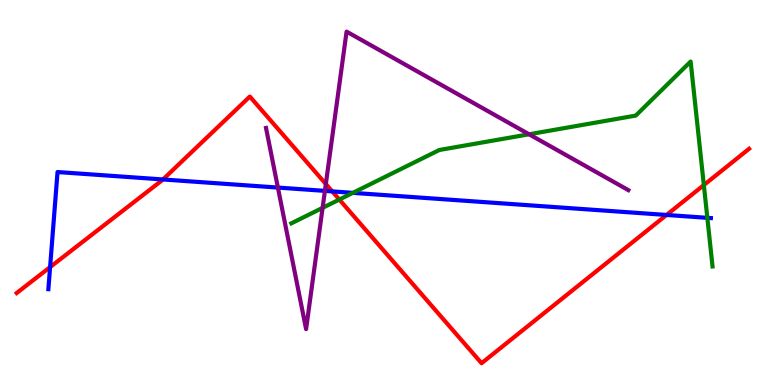[{'lines': ['blue', 'red'], 'intersections': [{'x': 0.646, 'y': 3.06}, {'x': 2.1, 'y': 5.34}, {'x': 4.29, 'y': 5.03}, {'x': 8.6, 'y': 4.42}]}, {'lines': ['green', 'red'], 'intersections': [{'x': 4.38, 'y': 4.82}, {'x': 9.08, 'y': 5.19}]}, {'lines': ['purple', 'red'], 'intersections': [{'x': 4.2, 'y': 5.22}]}, {'lines': ['blue', 'green'], 'intersections': [{'x': 4.55, 'y': 4.99}, {'x': 9.13, 'y': 4.34}]}, {'lines': ['blue', 'purple'], 'intersections': [{'x': 3.59, 'y': 5.13}, {'x': 4.19, 'y': 5.04}]}, {'lines': ['green', 'purple'], 'intersections': [{'x': 4.16, 'y': 4.6}, {'x': 6.83, 'y': 6.51}]}]